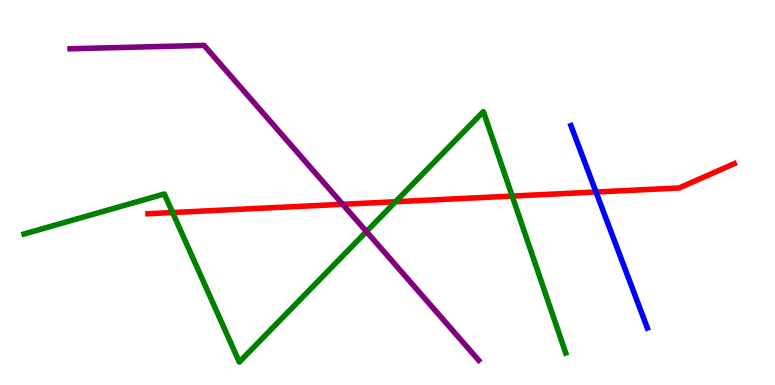[{'lines': ['blue', 'red'], 'intersections': [{'x': 7.69, 'y': 5.01}]}, {'lines': ['green', 'red'], 'intersections': [{'x': 2.23, 'y': 4.48}, {'x': 5.1, 'y': 4.76}, {'x': 6.61, 'y': 4.91}]}, {'lines': ['purple', 'red'], 'intersections': [{'x': 4.42, 'y': 4.69}]}, {'lines': ['blue', 'green'], 'intersections': []}, {'lines': ['blue', 'purple'], 'intersections': []}, {'lines': ['green', 'purple'], 'intersections': [{'x': 4.73, 'y': 3.98}]}]